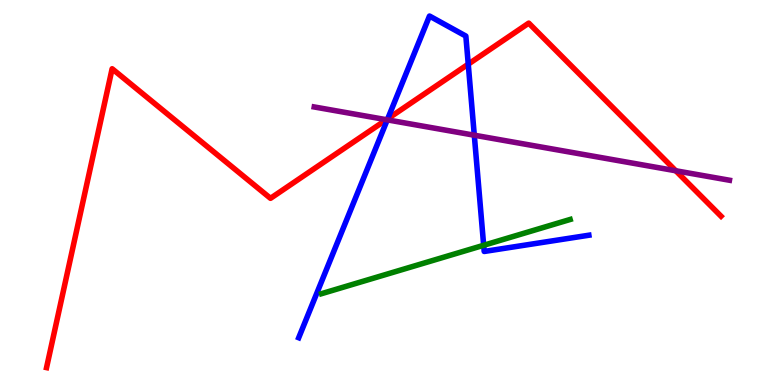[{'lines': ['blue', 'red'], 'intersections': [{'x': 5.0, 'y': 6.91}, {'x': 6.04, 'y': 8.33}]}, {'lines': ['green', 'red'], 'intersections': []}, {'lines': ['purple', 'red'], 'intersections': [{'x': 4.99, 'y': 6.89}, {'x': 8.72, 'y': 5.56}]}, {'lines': ['blue', 'green'], 'intersections': [{'x': 6.24, 'y': 3.63}]}, {'lines': ['blue', 'purple'], 'intersections': [{'x': 5.0, 'y': 6.89}, {'x': 6.12, 'y': 6.49}]}, {'lines': ['green', 'purple'], 'intersections': []}]